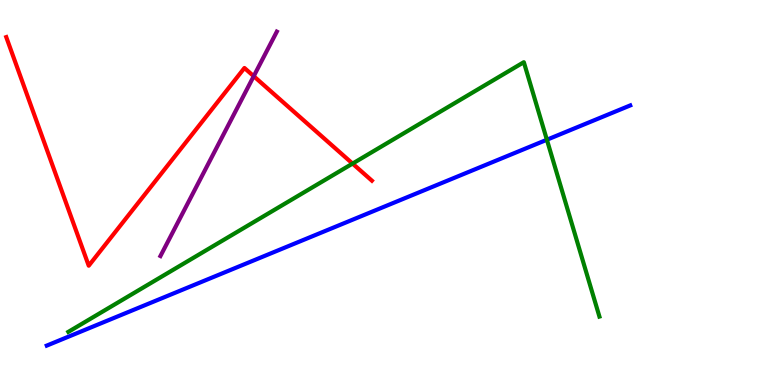[{'lines': ['blue', 'red'], 'intersections': []}, {'lines': ['green', 'red'], 'intersections': [{'x': 4.55, 'y': 5.75}]}, {'lines': ['purple', 'red'], 'intersections': [{'x': 3.27, 'y': 8.02}]}, {'lines': ['blue', 'green'], 'intersections': [{'x': 7.06, 'y': 6.37}]}, {'lines': ['blue', 'purple'], 'intersections': []}, {'lines': ['green', 'purple'], 'intersections': []}]